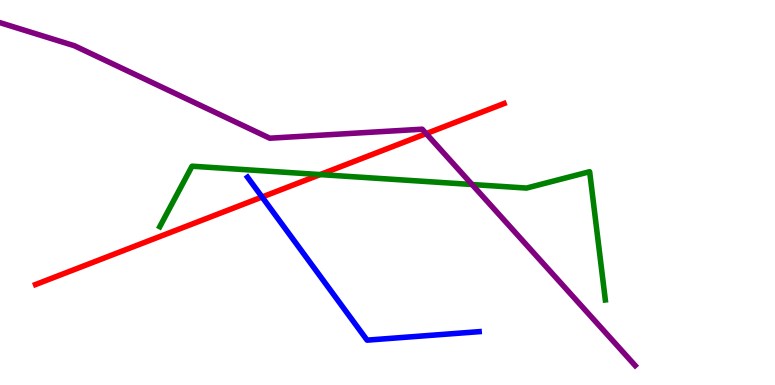[{'lines': ['blue', 'red'], 'intersections': [{'x': 3.38, 'y': 4.88}]}, {'lines': ['green', 'red'], 'intersections': [{'x': 4.13, 'y': 5.47}]}, {'lines': ['purple', 'red'], 'intersections': [{'x': 5.5, 'y': 6.53}]}, {'lines': ['blue', 'green'], 'intersections': []}, {'lines': ['blue', 'purple'], 'intersections': []}, {'lines': ['green', 'purple'], 'intersections': [{'x': 6.09, 'y': 5.21}]}]